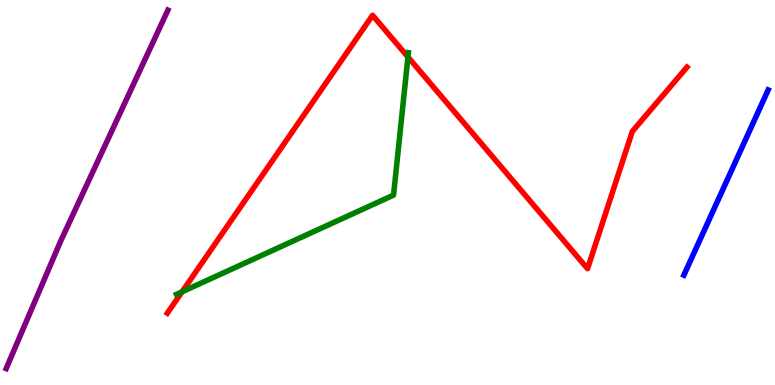[{'lines': ['blue', 'red'], 'intersections': []}, {'lines': ['green', 'red'], 'intersections': [{'x': 2.35, 'y': 2.42}, {'x': 5.26, 'y': 8.52}]}, {'lines': ['purple', 'red'], 'intersections': []}, {'lines': ['blue', 'green'], 'intersections': []}, {'lines': ['blue', 'purple'], 'intersections': []}, {'lines': ['green', 'purple'], 'intersections': []}]